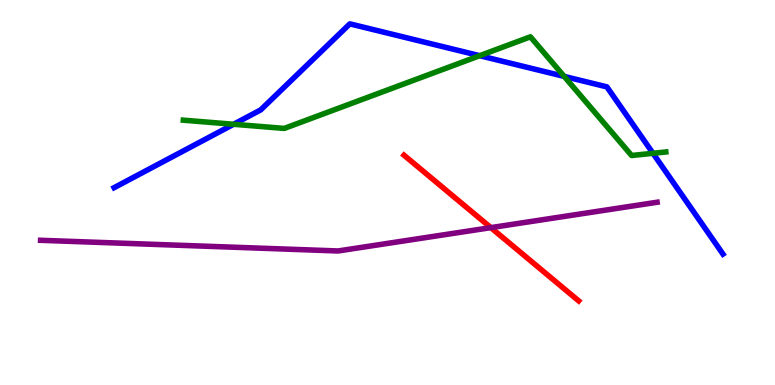[{'lines': ['blue', 'red'], 'intersections': []}, {'lines': ['green', 'red'], 'intersections': []}, {'lines': ['purple', 'red'], 'intersections': [{'x': 6.33, 'y': 4.09}]}, {'lines': ['blue', 'green'], 'intersections': [{'x': 3.01, 'y': 6.77}, {'x': 6.19, 'y': 8.55}, {'x': 7.28, 'y': 8.02}, {'x': 8.43, 'y': 6.02}]}, {'lines': ['blue', 'purple'], 'intersections': []}, {'lines': ['green', 'purple'], 'intersections': []}]